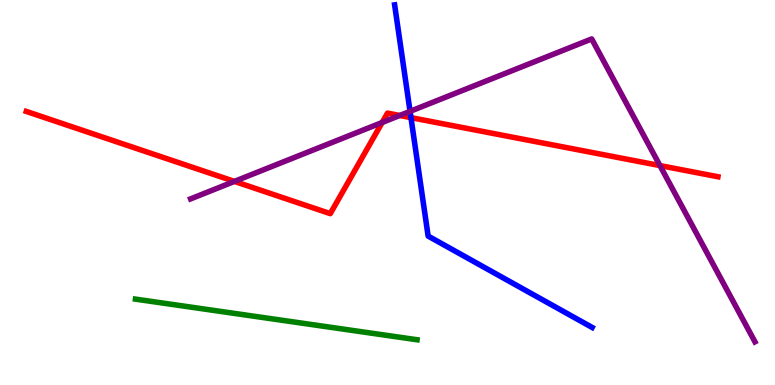[{'lines': ['blue', 'red'], 'intersections': [{'x': 5.3, 'y': 6.94}]}, {'lines': ['green', 'red'], 'intersections': []}, {'lines': ['purple', 'red'], 'intersections': [{'x': 3.02, 'y': 5.29}, {'x': 4.93, 'y': 6.82}, {'x': 5.16, 'y': 7.0}, {'x': 8.52, 'y': 5.7}]}, {'lines': ['blue', 'green'], 'intersections': []}, {'lines': ['blue', 'purple'], 'intersections': [{'x': 5.29, 'y': 7.11}]}, {'lines': ['green', 'purple'], 'intersections': []}]